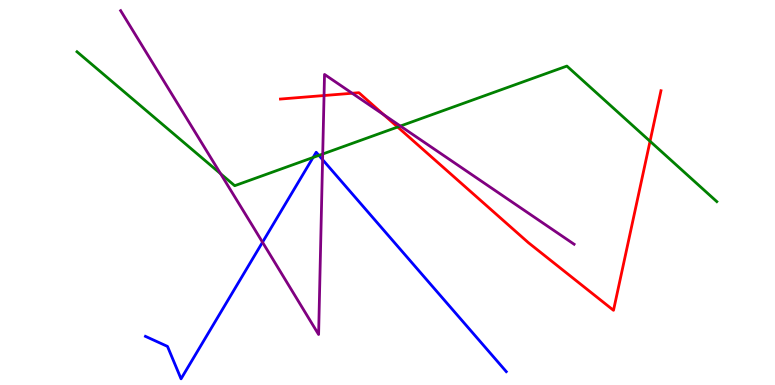[{'lines': ['blue', 'red'], 'intersections': []}, {'lines': ['green', 'red'], 'intersections': [{'x': 5.13, 'y': 6.7}, {'x': 8.39, 'y': 6.33}]}, {'lines': ['purple', 'red'], 'intersections': [{'x': 4.18, 'y': 7.52}, {'x': 4.54, 'y': 7.58}, {'x': 4.95, 'y': 7.02}]}, {'lines': ['blue', 'green'], 'intersections': [{'x': 4.04, 'y': 5.91}, {'x': 4.11, 'y': 5.96}]}, {'lines': ['blue', 'purple'], 'intersections': [{'x': 3.39, 'y': 3.71}, {'x': 4.16, 'y': 5.85}]}, {'lines': ['green', 'purple'], 'intersections': [{'x': 2.85, 'y': 5.49}, {'x': 4.16, 'y': 6.0}, {'x': 5.17, 'y': 6.73}]}]